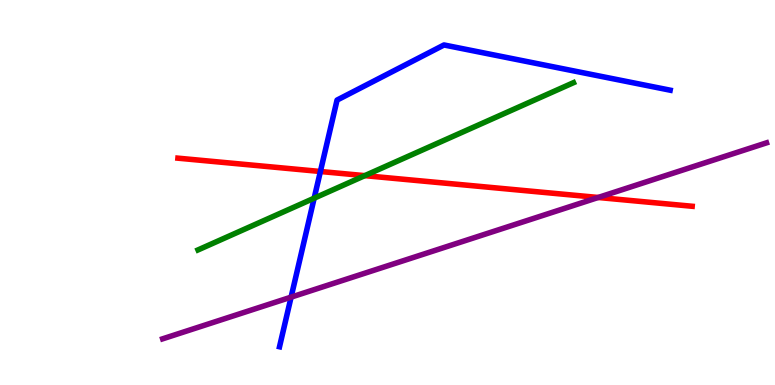[{'lines': ['blue', 'red'], 'intersections': [{'x': 4.13, 'y': 5.55}]}, {'lines': ['green', 'red'], 'intersections': [{'x': 4.71, 'y': 5.44}]}, {'lines': ['purple', 'red'], 'intersections': [{'x': 7.72, 'y': 4.87}]}, {'lines': ['blue', 'green'], 'intersections': [{'x': 4.05, 'y': 4.85}]}, {'lines': ['blue', 'purple'], 'intersections': [{'x': 3.76, 'y': 2.28}]}, {'lines': ['green', 'purple'], 'intersections': []}]